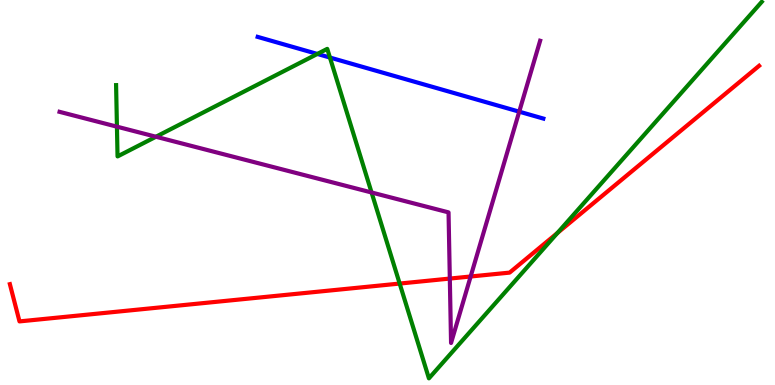[{'lines': ['blue', 'red'], 'intersections': []}, {'lines': ['green', 'red'], 'intersections': [{'x': 5.16, 'y': 2.63}, {'x': 7.19, 'y': 3.95}]}, {'lines': ['purple', 'red'], 'intersections': [{'x': 5.8, 'y': 2.76}, {'x': 6.07, 'y': 2.82}]}, {'lines': ['blue', 'green'], 'intersections': [{'x': 4.09, 'y': 8.6}, {'x': 4.26, 'y': 8.51}]}, {'lines': ['blue', 'purple'], 'intersections': [{'x': 6.7, 'y': 7.1}]}, {'lines': ['green', 'purple'], 'intersections': [{'x': 1.51, 'y': 6.71}, {'x': 2.01, 'y': 6.45}, {'x': 4.79, 'y': 5.0}]}]